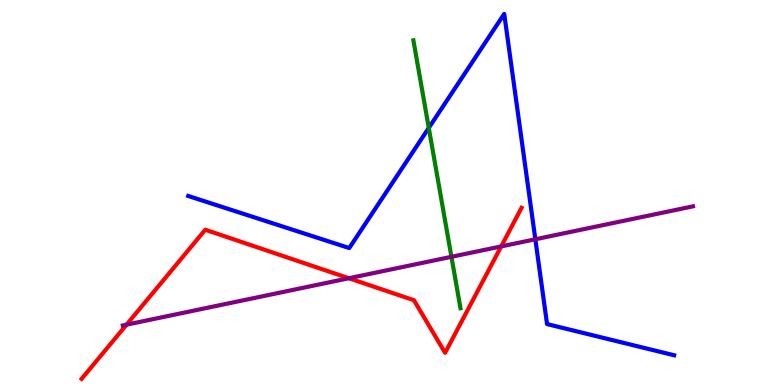[{'lines': ['blue', 'red'], 'intersections': []}, {'lines': ['green', 'red'], 'intersections': []}, {'lines': ['purple', 'red'], 'intersections': [{'x': 1.63, 'y': 1.57}, {'x': 4.5, 'y': 2.77}, {'x': 6.47, 'y': 3.6}]}, {'lines': ['blue', 'green'], 'intersections': [{'x': 5.53, 'y': 6.68}]}, {'lines': ['blue', 'purple'], 'intersections': [{'x': 6.91, 'y': 3.79}]}, {'lines': ['green', 'purple'], 'intersections': [{'x': 5.83, 'y': 3.33}]}]